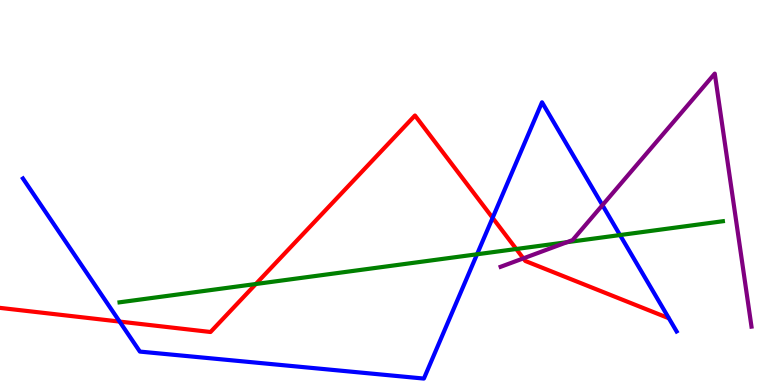[{'lines': ['blue', 'red'], 'intersections': [{'x': 1.54, 'y': 1.65}, {'x': 6.36, 'y': 4.34}]}, {'lines': ['green', 'red'], 'intersections': [{'x': 3.3, 'y': 2.62}, {'x': 6.66, 'y': 3.53}]}, {'lines': ['purple', 'red'], 'intersections': [{'x': 6.75, 'y': 3.29}]}, {'lines': ['blue', 'green'], 'intersections': [{'x': 6.16, 'y': 3.4}, {'x': 8.0, 'y': 3.89}]}, {'lines': ['blue', 'purple'], 'intersections': [{'x': 7.77, 'y': 4.67}]}, {'lines': ['green', 'purple'], 'intersections': [{'x': 7.32, 'y': 3.71}]}]